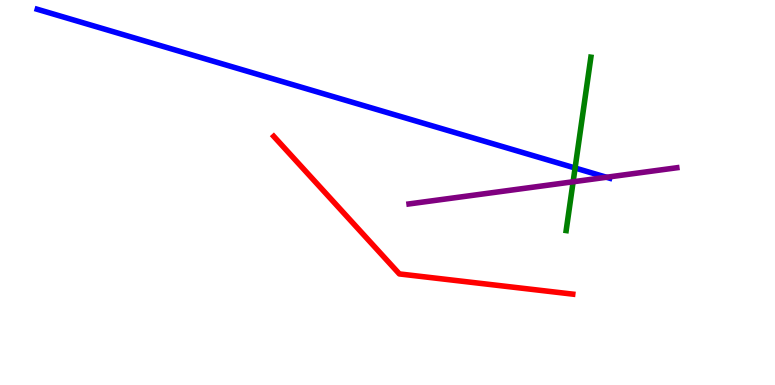[{'lines': ['blue', 'red'], 'intersections': []}, {'lines': ['green', 'red'], 'intersections': []}, {'lines': ['purple', 'red'], 'intersections': []}, {'lines': ['blue', 'green'], 'intersections': [{'x': 7.42, 'y': 5.64}]}, {'lines': ['blue', 'purple'], 'intersections': [{'x': 7.83, 'y': 5.4}]}, {'lines': ['green', 'purple'], 'intersections': [{'x': 7.4, 'y': 5.28}]}]